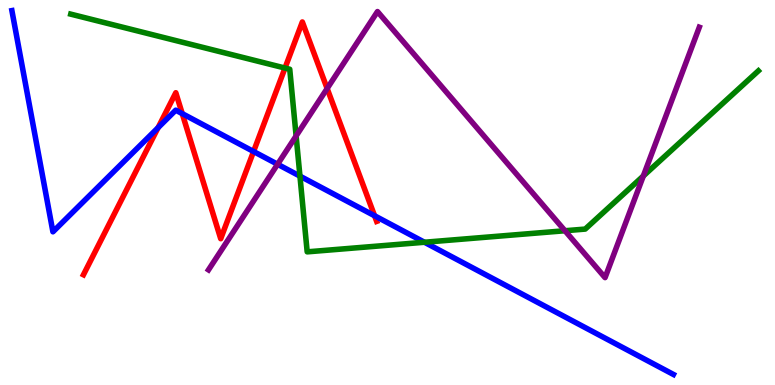[{'lines': ['blue', 'red'], 'intersections': [{'x': 2.04, 'y': 6.68}, {'x': 2.35, 'y': 7.05}, {'x': 3.27, 'y': 6.06}, {'x': 4.83, 'y': 4.4}]}, {'lines': ['green', 'red'], 'intersections': [{'x': 3.68, 'y': 8.23}]}, {'lines': ['purple', 'red'], 'intersections': [{'x': 4.22, 'y': 7.7}]}, {'lines': ['blue', 'green'], 'intersections': [{'x': 3.87, 'y': 5.43}, {'x': 5.48, 'y': 3.71}]}, {'lines': ['blue', 'purple'], 'intersections': [{'x': 3.58, 'y': 5.73}]}, {'lines': ['green', 'purple'], 'intersections': [{'x': 3.82, 'y': 6.47}, {'x': 7.29, 'y': 4.01}, {'x': 8.3, 'y': 5.43}]}]